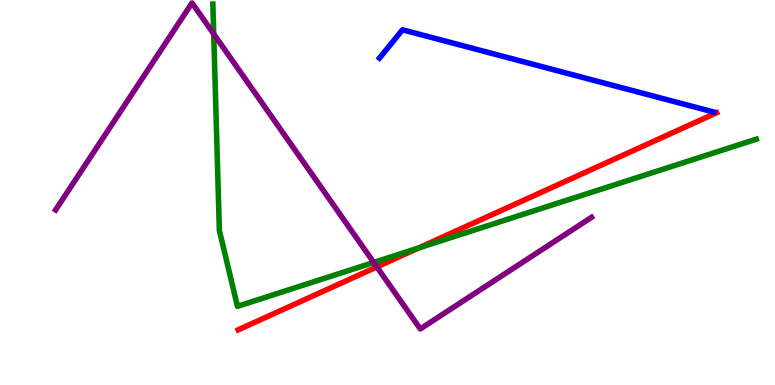[{'lines': ['blue', 'red'], 'intersections': []}, {'lines': ['green', 'red'], 'intersections': [{'x': 5.4, 'y': 3.56}]}, {'lines': ['purple', 'red'], 'intersections': [{'x': 4.86, 'y': 3.07}]}, {'lines': ['blue', 'green'], 'intersections': []}, {'lines': ['blue', 'purple'], 'intersections': []}, {'lines': ['green', 'purple'], 'intersections': [{'x': 2.76, 'y': 9.12}, {'x': 4.82, 'y': 3.18}]}]